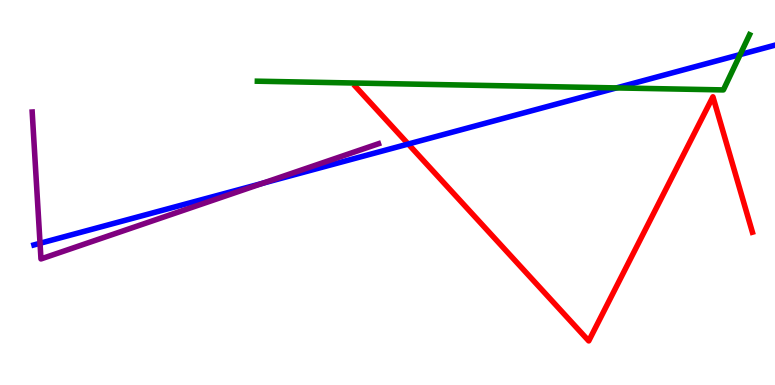[{'lines': ['blue', 'red'], 'intersections': [{'x': 5.27, 'y': 6.26}]}, {'lines': ['green', 'red'], 'intersections': []}, {'lines': ['purple', 'red'], 'intersections': []}, {'lines': ['blue', 'green'], 'intersections': [{'x': 7.95, 'y': 7.72}, {'x': 9.55, 'y': 8.58}]}, {'lines': ['blue', 'purple'], 'intersections': [{'x': 0.517, 'y': 3.68}, {'x': 3.39, 'y': 5.24}]}, {'lines': ['green', 'purple'], 'intersections': []}]